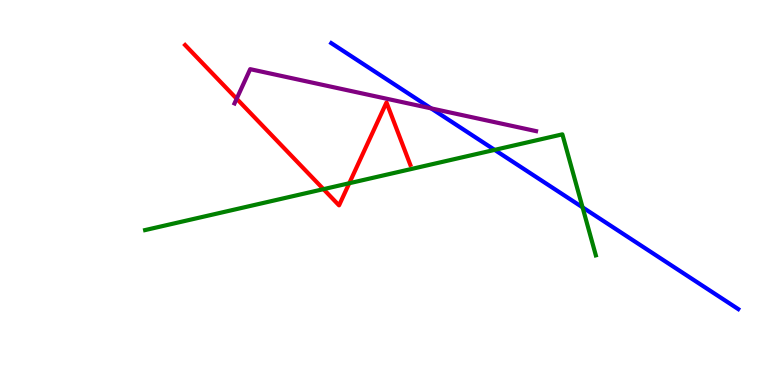[{'lines': ['blue', 'red'], 'intersections': []}, {'lines': ['green', 'red'], 'intersections': [{'x': 4.17, 'y': 5.09}, {'x': 4.51, 'y': 5.24}]}, {'lines': ['purple', 'red'], 'intersections': [{'x': 3.05, 'y': 7.44}]}, {'lines': ['blue', 'green'], 'intersections': [{'x': 6.38, 'y': 6.11}, {'x': 7.52, 'y': 4.61}]}, {'lines': ['blue', 'purple'], 'intersections': [{'x': 5.56, 'y': 7.19}]}, {'lines': ['green', 'purple'], 'intersections': []}]